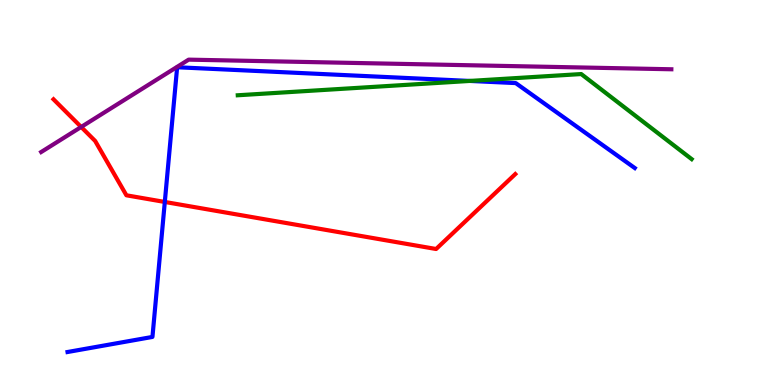[{'lines': ['blue', 'red'], 'intersections': [{'x': 2.13, 'y': 4.75}]}, {'lines': ['green', 'red'], 'intersections': []}, {'lines': ['purple', 'red'], 'intersections': [{'x': 1.05, 'y': 6.7}]}, {'lines': ['blue', 'green'], 'intersections': [{'x': 6.06, 'y': 7.9}]}, {'lines': ['blue', 'purple'], 'intersections': []}, {'lines': ['green', 'purple'], 'intersections': []}]